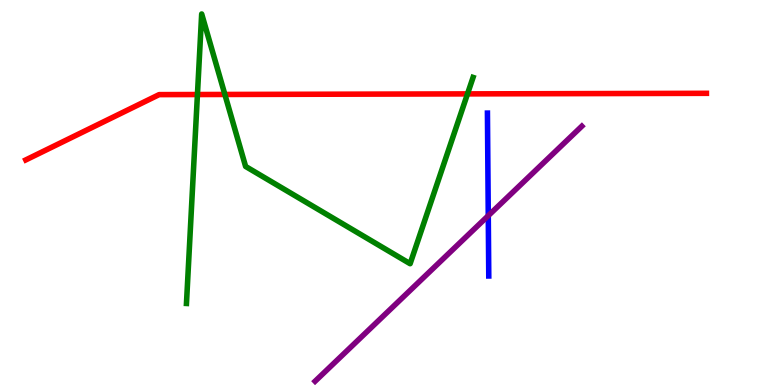[{'lines': ['blue', 'red'], 'intersections': []}, {'lines': ['green', 'red'], 'intersections': [{'x': 2.55, 'y': 7.54}, {'x': 2.9, 'y': 7.55}, {'x': 6.03, 'y': 7.56}]}, {'lines': ['purple', 'red'], 'intersections': []}, {'lines': ['blue', 'green'], 'intersections': []}, {'lines': ['blue', 'purple'], 'intersections': [{'x': 6.3, 'y': 4.4}]}, {'lines': ['green', 'purple'], 'intersections': []}]